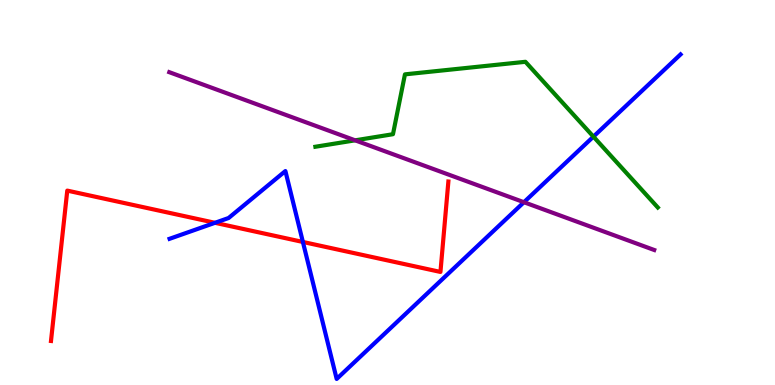[{'lines': ['blue', 'red'], 'intersections': [{'x': 2.77, 'y': 4.21}, {'x': 3.91, 'y': 3.72}]}, {'lines': ['green', 'red'], 'intersections': []}, {'lines': ['purple', 'red'], 'intersections': []}, {'lines': ['blue', 'green'], 'intersections': [{'x': 7.66, 'y': 6.45}]}, {'lines': ['blue', 'purple'], 'intersections': [{'x': 6.76, 'y': 4.75}]}, {'lines': ['green', 'purple'], 'intersections': [{'x': 4.58, 'y': 6.36}]}]